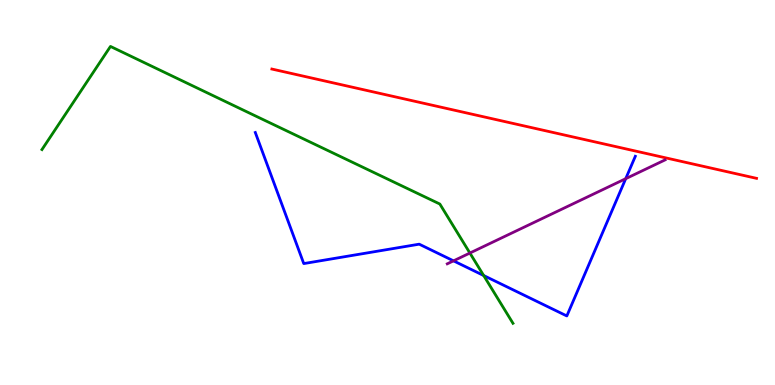[{'lines': ['blue', 'red'], 'intersections': []}, {'lines': ['green', 'red'], 'intersections': []}, {'lines': ['purple', 'red'], 'intersections': []}, {'lines': ['blue', 'green'], 'intersections': [{'x': 6.24, 'y': 2.84}]}, {'lines': ['blue', 'purple'], 'intersections': [{'x': 5.85, 'y': 3.22}, {'x': 8.07, 'y': 5.36}]}, {'lines': ['green', 'purple'], 'intersections': [{'x': 6.06, 'y': 3.43}]}]